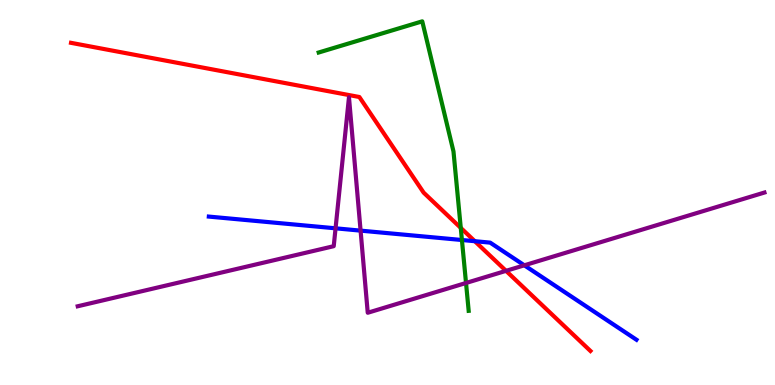[{'lines': ['blue', 'red'], 'intersections': [{'x': 6.13, 'y': 3.74}]}, {'lines': ['green', 'red'], 'intersections': [{'x': 5.95, 'y': 4.08}]}, {'lines': ['purple', 'red'], 'intersections': [{'x': 6.53, 'y': 2.97}]}, {'lines': ['blue', 'green'], 'intersections': [{'x': 5.96, 'y': 3.77}]}, {'lines': ['blue', 'purple'], 'intersections': [{'x': 4.33, 'y': 4.07}, {'x': 4.65, 'y': 4.01}, {'x': 6.77, 'y': 3.11}]}, {'lines': ['green', 'purple'], 'intersections': [{'x': 6.01, 'y': 2.65}]}]